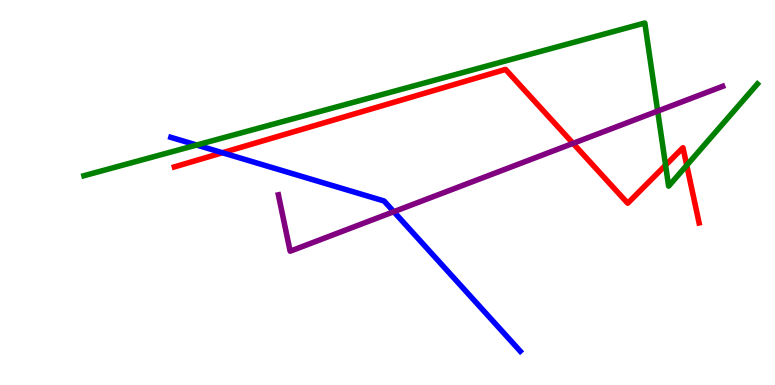[{'lines': ['blue', 'red'], 'intersections': [{'x': 2.87, 'y': 6.03}]}, {'lines': ['green', 'red'], 'intersections': [{'x': 8.59, 'y': 5.71}, {'x': 8.86, 'y': 5.71}]}, {'lines': ['purple', 'red'], 'intersections': [{'x': 7.39, 'y': 6.28}]}, {'lines': ['blue', 'green'], 'intersections': [{'x': 2.54, 'y': 6.23}]}, {'lines': ['blue', 'purple'], 'intersections': [{'x': 5.08, 'y': 4.5}]}, {'lines': ['green', 'purple'], 'intersections': [{'x': 8.49, 'y': 7.11}]}]